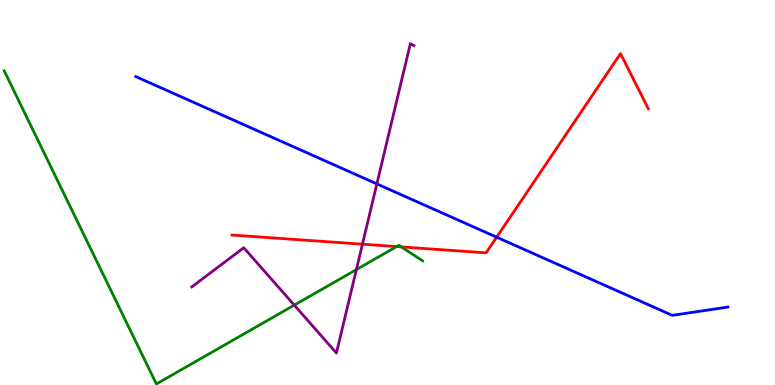[{'lines': ['blue', 'red'], 'intersections': [{'x': 6.41, 'y': 3.84}]}, {'lines': ['green', 'red'], 'intersections': [{'x': 5.12, 'y': 3.6}, {'x': 5.18, 'y': 3.59}]}, {'lines': ['purple', 'red'], 'intersections': [{'x': 4.68, 'y': 3.66}]}, {'lines': ['blue', 'green'], 'intersections': []}, {'lines': ['blue', 'purple'], 'intersections': [{'x': 4.86, 'y': 5.22}]}, {'lines': ['green', 'purple'], 'intersections': [{'x': 3.8, 'y': 2.07}, {'x': 4.6, 'y': 3.0}]}]